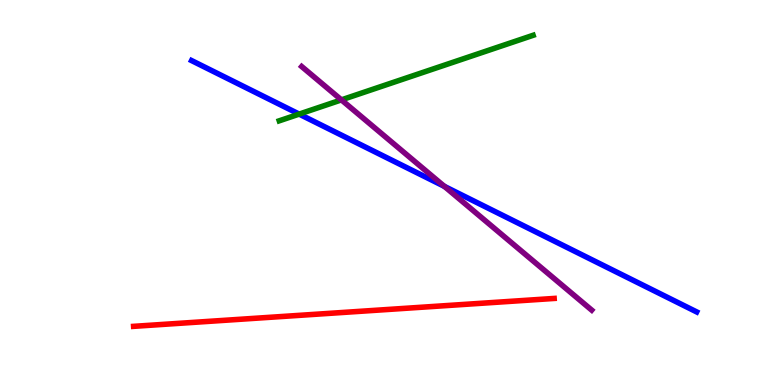[{'lines': ['blue', 'red'], 'intersections': []}, {'lines': ['green', 'red'], 'intersections': []}, {'lines': ['purple', 'red'], 'intersections': []}, {'lines': ['blue', 'green'], 'intersections': [{'x': 3.86, 'y': 7.04}]}, {'lines': ['blue', 'purple'], 'intersections': [{'x': 5.73, 'y': 5.16}]}, {'lines': ['green', 'purple'], 'intersections': [{'x': 4.41, 'y': 7.41}]}]